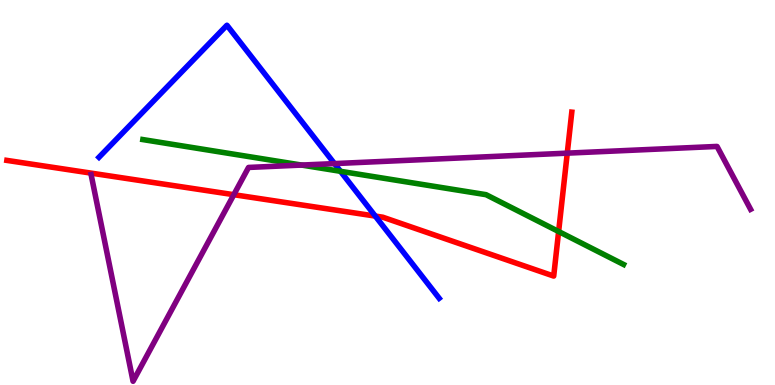[{'lines': ['blue', 'red'], 'intersections': [{'x': 4.84, 'y': 4.39}]}, {'lines': ['green', 'red'], 'intersections': [{'x': 7.21, 'y': 3.99}]}, {'lines': ['purple', 'red'], 'intersections': [{'x': 3.02, 'y': 4.94}, {'x': 7.32, 'y': 6.02}]}, {'lines': ['blue', 'green'], 'intersections': [{'x': 4.39, 'y': 5.55}]}, {'lines': ['blue', 'purple'], 'intersections': [{'x': 4.32, 'y': 5.75}]}, {'lines': ['green', 'purple'], 'intersections': [{'x': 3.89, 'y': 5.71}]}]